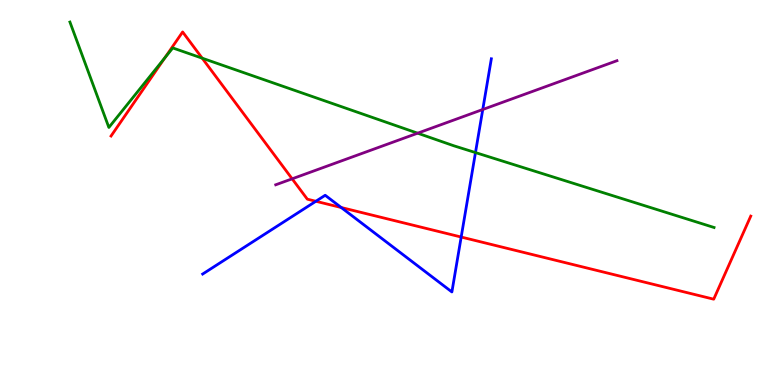[{'lines': ['blue', 'red'], 'intersections': [{'x': 4.08, 'y': 4.77}, {'x': 4.4, 'y': 4.61}, {'x': 5.95, 'y': 3.84}]}, {'lines': ['green', 'red'], 'intersections': [{'x': 2.13, 'y': 8.5}, {'x': 2.61, 'y': 8.49}]}, {'lines': ['purple', 'red'], 'intersections': [{'x': 3.77, 'y': 5.36}]}, {'lines': ['blue', 'green'], 'intersections': [{'x': 6.14, 'y': 6.04}]}, {'lines': ['blue', 'purple'], 'intersections': [{'x': 6.23, 'y': 7.16}]}, {'lines': ['green', 'purple'], 'intersections': [{'x': 5.39, 'y': 6.54}]}]